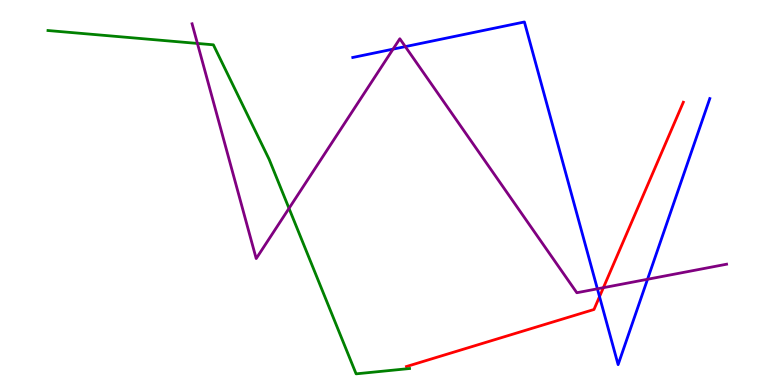[{'lines': ['blue', 'red'], 'intersections': [{'x': 7.74, 'y': 2.3}]}, {'lines': ['green', 'red'], 'intersections': []}, {'lines': ['purple', 'red'], 'intersections': [{'x': 7.79, 'y': 2.53}]}, {'lines': ['blue', 'green'], 'intersections': []}, {'lines': ['blue', 'purple'], 'intersections': [{'x': 5.07, 'y': 8.72}, {'x': 5.23, 'y': 8.79}, {'x': 7.71, 'y': 2.5}, {'x': 8.36, 'y': 2.75}]}, {'lines': ['green', 'purple'], 'intersections': [{'x': 2.55, 'y': 8.87}, {'x': 3.73, 'y': 4.59}]}]